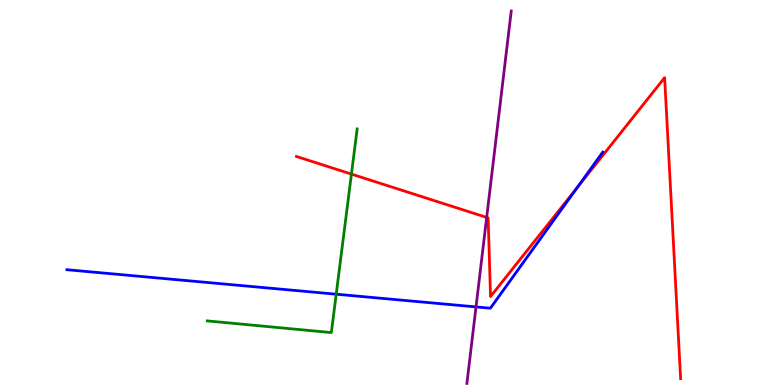[{'lines': ['blue', 'red'], 'intersections': [{'x': 7.45, 'y': 5.13}]}, {'lines': ['green', 'red'], 'intersections': [{'x': 4.53, 'y': 5.48}]}, {'lines': ['purple', 'red'], 'intersections': [{'x': 6.28, 'y': 4.35}]}, {'lines': ['blue', 'green'], 'intersections': [{'x': 4.34, 'y': 2.36}]}, {'lines': ['blue', 'purple'], 'intersections': [{'x': 6.14, 'y': 2.03}]}, {'lines': ['green', 'purple'], 'intersections': []}]